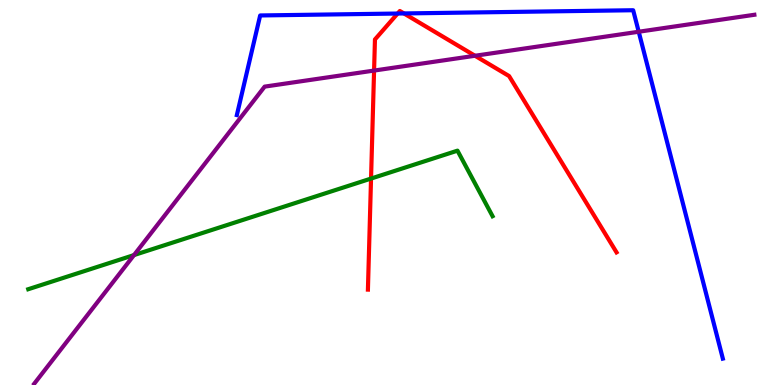[{'lines': ['blue', 'red'], 'intersections': [{'x': 5.13, 'y': 9.65}, {'x': 5.21, 'y': 9.65}]}, {'lines': ['green', 'red'], 'intersections': [{'x': 4.79, 'y': 5.36}]}, {'lines': ['purple', 'red'], 'intersections': [{'x': 4.83, 'y': 8.17}, {'x': 6.13, 'y': 8.55}]}, {'lines': ['blue', 'green'], 'intersections': []}, {'lines': ['blue', 'purple'], 'intersections': [{'x': 8.24, 'y': 9.18}]}, {'lines': ['green', 'purple'], 'intersections': [{'x': 1.73, 'y': 3.37}]}]